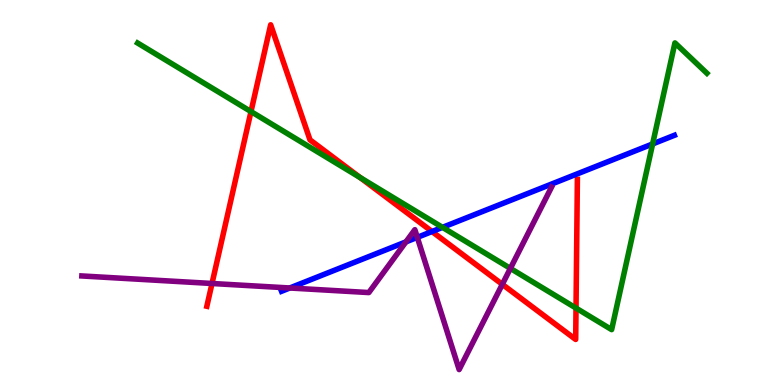[{'lines': ['blue', 'red'], 'intersections': [{'x': 5.57, 'y': 3.99}]}, {'lines': ['green', 'red'], 'intersections': [{'x': 3.24, 'y': 7.1}, {'x': 4.65, 'y': 5.39}, {'x': 7.43, 'y': 2.0}]}, {'lines': ['purple', 'red'], 'intersections': [{'x': 2.74, 'y': 2.64}, {'x': 6.48, 'y': 2.61}]}, {'lines': ['blue', 'green'], 'intersections': [{'x': 5.71, 'y': 4.09}, {'x': 8.42, 'y': 6.26}]}, {'lines': ['blue', 'purple'], 'intersections': [{'x': 3.74, 'y': 2.52}, {'x': 5.24, 'y': 3.72}, {'x': 5.38, 'y': 3.83}]}, {'lines': ['green', 'purple'], 'intersections': [{'x': 6.59, 'y': 3.03}]}]